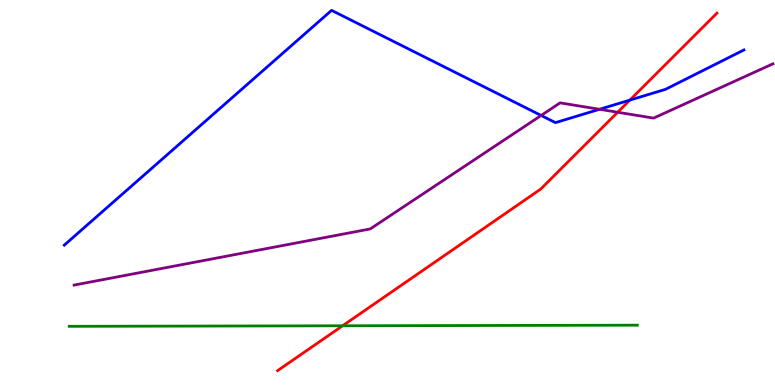[{'lines': ['blue', 'red'], 'intersections': [{'x': 8.13, 'y': 7.4}]}, {'lines': ['green', 'red'], 'intersections': [{'x': 4.42, 'y': 1.54}]}, {'lines': ['purple', 'red'], 'intersections': [{'x': 7.97, 'y': 7.08}]}, {'lines': ['blue', 'green'], 'intersections': []}, {'lines': ['blue', 'purple'], 'intersections': [{'x': 6.98, 'y': 7.0}, {'x': 7.74, 'y': 7.16}]}, {'lines': ['green', 'purple'], 'intersections': []}]